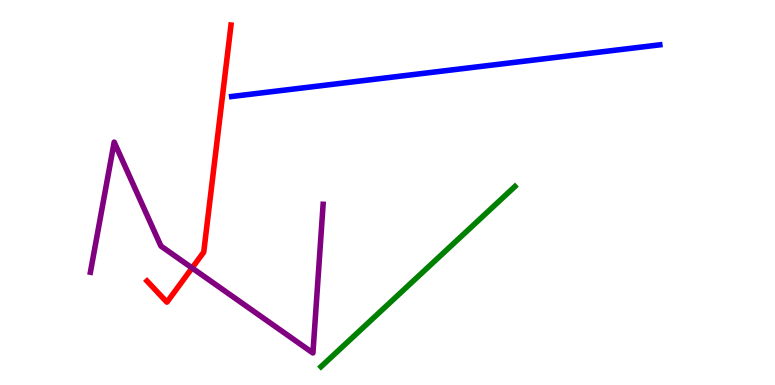[{'lines': ['blue', 'red'], 'intersections': []}, {'lines': ['green', 'red'], 'intersections': []}, {'lines': ['purple', 'red'], 'intersections': [{'x': 2.48, 'y': 3.04}]}, {'lines': ['blue', 'green'], 'intersections': []}, {'lines': ['blue', 'purple'], 'intersections': []}, {'lines': ['green', 'purple'], 'intersections': []}]